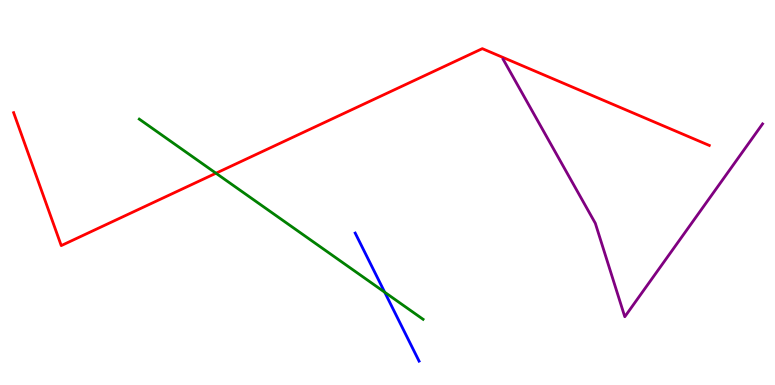[{'lines': ['blue', 'red'], 'intersections': []}, {'lines': ['green', 'red'], 'intersections': [{'x': 2.79, 'y': 5.5}]}, {'lines': ['purple', 'red'], 'intersections': []}, {'lines': ['blue', 'green'], 'intersections': [{'x': 4.96, 'y': 2.41}]}, {'lines': ['blue', 'purple'], 'intersections': []}, {'lines': ['green', 'purple'], 'intersections': []}]